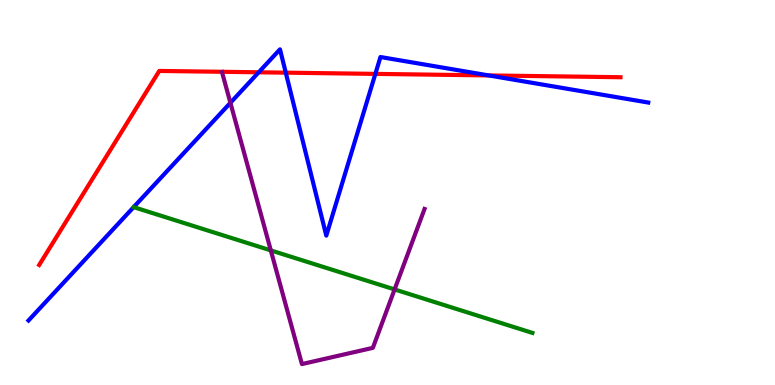[{'lines': ['blue', 'red'], 'intersections': [{'x': 3.34, 'y': 8.12}, {'x': 3.69, 'y': 8.11}, {'x': 4.84, 'y': 8.08}, {'x': 6.31, 'y': 8.04}]}, {'lines': ['green', 'red'], 'intersections': []}, {'lines': ['purple', 'red'], 'intersections': []}, {'lines': ['blue', 'green'], 'intersections': []}, {'lines': ['blue', 'purple'], 'intersections': [{'x': 2.97, 'y': 7.33}]}, {'lines': ['green', 'purple'], 'intersections': [{'x': 3.49, 'y': 3.5}, {'x': 5.09, 'y': 2.48}]}]